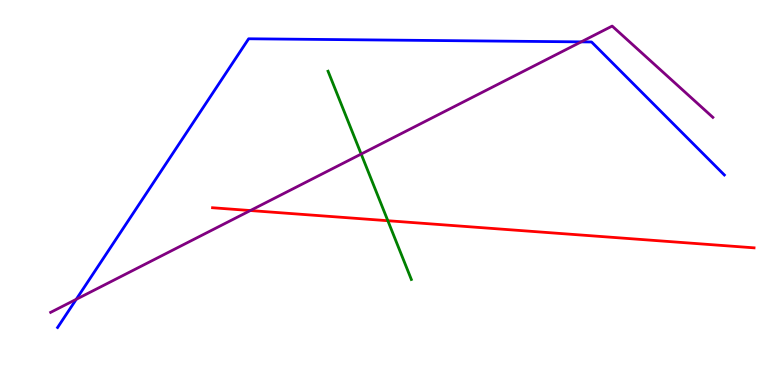[{'lines': ['blue', 'red'], 'intersections': []}, {'lines': ['green', 'red'], 'intersections': [{'x': 5.0, 'y': 4.27}]}, {'lines': ['purple', 'red'], 'intersections': [{'x': 3.23, 'y': 4.53}]}, {'lines': ['blue', 'green'], 'intersections': []}, {'lines': ['blue', 'purple'], 'intersections': [{'x': 0.984, 'y': 2.23}, {'x': 7.5, 'y': 8.91}]}, {'lines': ['green', 'purple'], 'intersections': [{'x': 4.66, 'y': 6.0}]}]